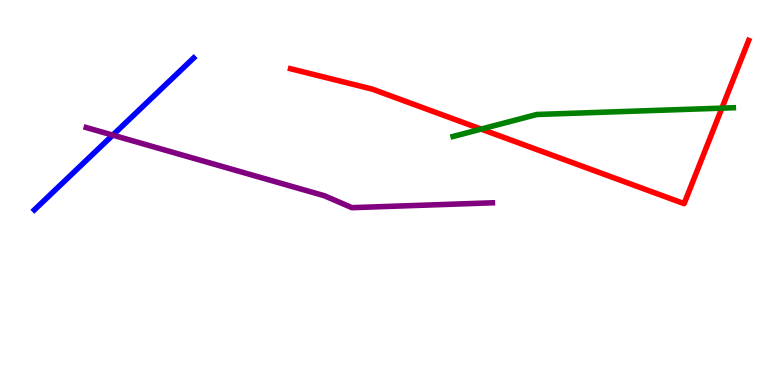[{'lines': ['blue', 'red'], 'intersections': []}, {'lines': ['green', 'red'], 'intersections': [{'x': 6.21, 'y': 6.65}, {'x': 9.31, 'y': 7.19}]}, {'lines': ['purple', 'red'], 'intersections': []}, {'lines': ['blue', 'green'], 'intersections': []}, {'lines': ['blue', 'purple'], 'intersections': [{'x': 1.45, 'y': 6.49}]}, {'lines': ['green', 'purple'], 'intersections': []}]